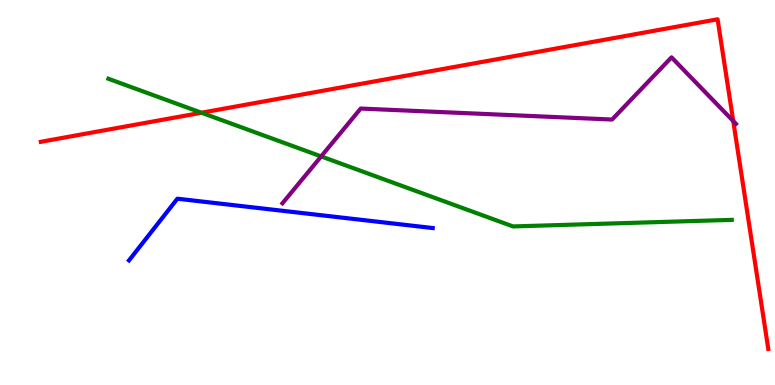[{'lines': ['blue', 'red'], 'intersections': []}, {'lines': ['green', 'red'], 'intersections': [{'x': 2.6, 'y': 7.07}]}, {'lines': ['purple', 'red'], 'intersections': [{'x': 9.46, 'y': 6.86}]}, {'lines': ['blue', 'green'], 'intersections': []}, {'lines': ['blue', 'purple'], 'intersections': []}, {'lines': ['green', 'purple'], 'intersections': [{'x': 4.14, 'y': 5.94}]}]